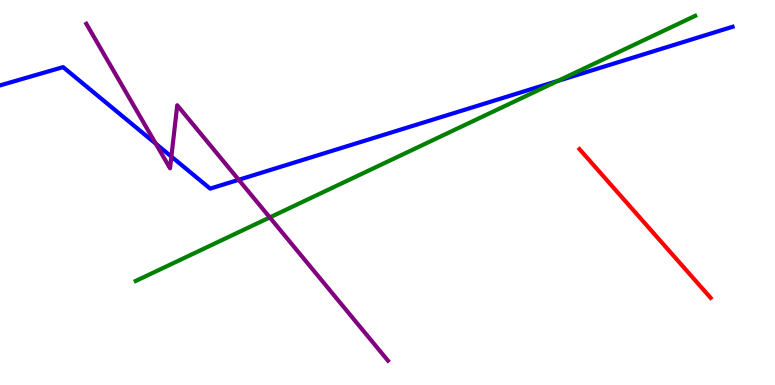[{'lines': ['blue', 'red'], 'intersections': []}, {'lines': ['green', 'red'], 'intersections': []}, {'lines': ['purple', 'red'], 'intersections': []}, {'lines': ['blue', 'green'], 'intersections': [{'x': 7.2, 'y': 7.9}]}, {'lines': ['blue', 'purple'], 'intersections': [{'x': 2.01, 'y': 6.27}, {'x': 2.21, 'y': 5.93}, {'x': 3.08, 'y': 5.33}]}, {'lines': ['green', 'purple'], 'intersections': [{'x': 3.48, 'y': 4.35}]}]